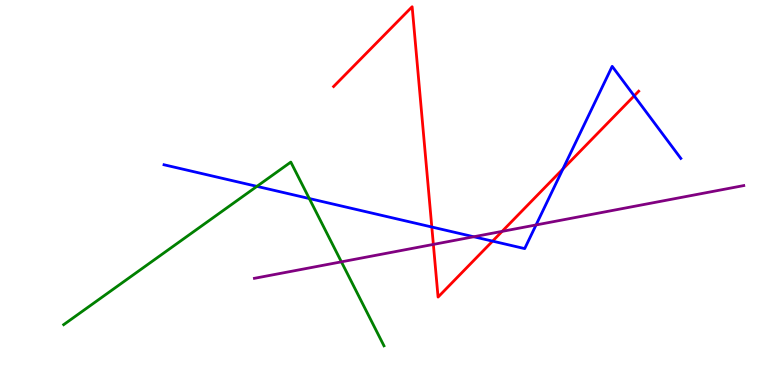[{'lines': ['blue', 'red'], 'intersections': [{'x': 5.57, 'y': 4.1}, {'x': 6.36, 'y': 3.74}, {'x': 7.26, 'y': 5.61}, {'x': 8.18, 'y': 7.51}]}, {'lines': ['green', 'red'], 'intersections': []}, {'lines': ['purple', 'red'], 'intersections': [{'x': 5.59, 'y': 3.65}, {'x': 6.48, 'y': 3.99}]}, {'lines': ['blue', 'green'], 'intersections': [{'x': 3.32, 'y': 5.16}, {'x': 3.99, 'y': 4.84}]}, {'lines': ['blue', 'purple'], 'intersections': [{'x': 6.11, 'y': 3.85}, {'x': 6.92, 'y': 4.16}]}, {'lines': ['green', 'purple'], 'intersections': [{'x': 4.41, 'y': 3.2}]}]